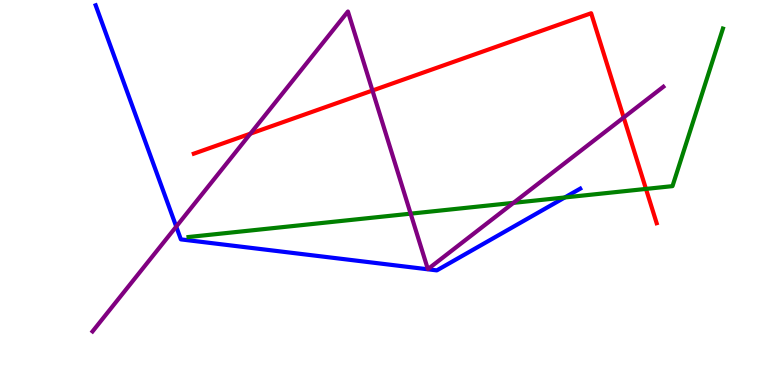[{'lines': ['blue', 'red'], 'intersections': []}, {'lines': ['green', 'red'], 'intersections': [{'x': 8.34, 'y': 5.09}]}, {'lines': ['purple', 'red'], 'intersections': [{'x': 3.23, 'y': 6.53}, {'x': 4.81, 'y': 7.65}, {'x': 8.05, 'y': 6.95}]}, {'lines': ['blue', 'green'], 'intersections': [{'x': 7.29, 'y': 4.87}]}, {'lines': ['blue', 'purple'], 'intersections': [{'x': 2.27, 'y': 4.11}]}, {'lines': ['green', 'purple'], 'intersections': [{'x': 5.3, 'y': 4.45}, {'x': 6.63, 'y': 4.73}]}]